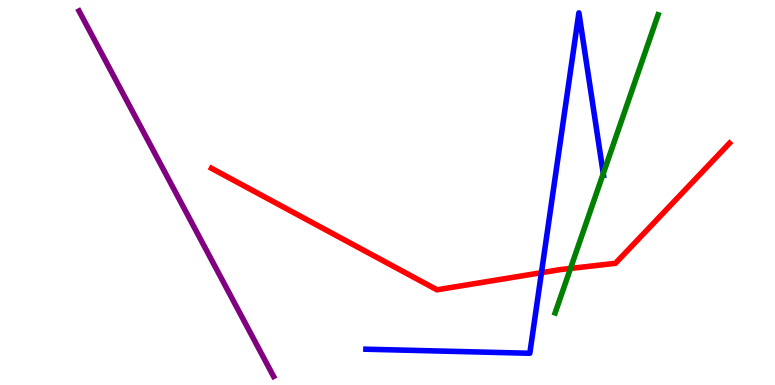[{'lines': ['blue', 'red'], 'intersections': [{'x': 6.99, 'y': 2.92}]}, {'lines': ['green', 'red'], 'intersections': [{'x': 7.36, 'y': 3.03}]}, {'lines': ['purple', 'red'], 'intersections': []}, {'lines': ['blue', 'green'], 'intersections': [{'x': 7.78, 'y': 5.49}]}, {'lines': ['blue', 'purple'], 'intersections': []}, {'lines': ['green', 'purple'], 'intersections': []}]